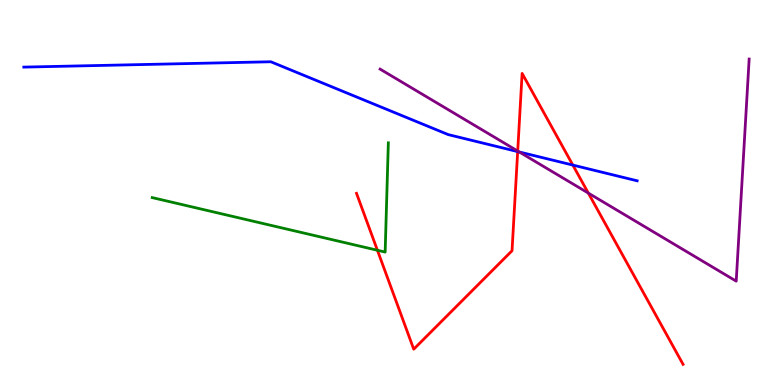[{'lines': ['blue', 'red'], 'intersections': [{'x': 6.68, 'y': 6.06}, {'x': 7.39, 'y': 5.71}]}, {'lines': ['green', 'red'], 'intersections': [{'x': 4.87, 'y': 3.5}]}, {'lines': ['purple', 'red'], 'intersections': [{'x': 6.68, 'y': 6.08}, {'x': 7.59, 'y': 4.98}]}, {'lines': ['blue', 'green'], 'intersections': []}, {'lines': ['blue', 'purple'], 'intersections': [{'x': 6.7, 'y': 6.05}]}, {'lines': ['green', 'purple'], 'intersections': []}]